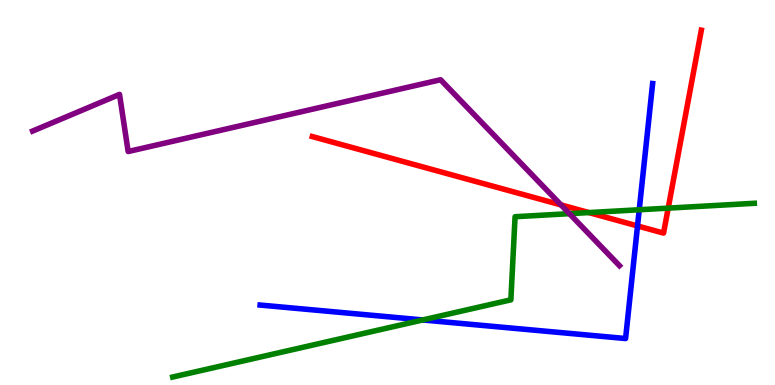[{'lines': ['blue', 'red'], 'intersections': [{'x': 8.23, 'y': 4.13}]}, {'lines': ['green', 'red'], 'intersections': [{'x': 7.6, 'y': 4.48}, {'x': 8.62, 'y': 4.59}]}, {'lines': ['purple', 'red'], 'intersections': [{'x': 7.24, 'y': 4.68}]}, {'lines': ['blue', 'green'], 'intersections': [{'x': 5.45, 'y': 1.69}, {'x': 8.25, 'y': 4.55}]}, {'lines': ['blue', 'purple'], 'intersections': []}, {'lines': ['green', 'purple'], 'intersections': [{'x': 7.35, 'y': 4.45}]}]